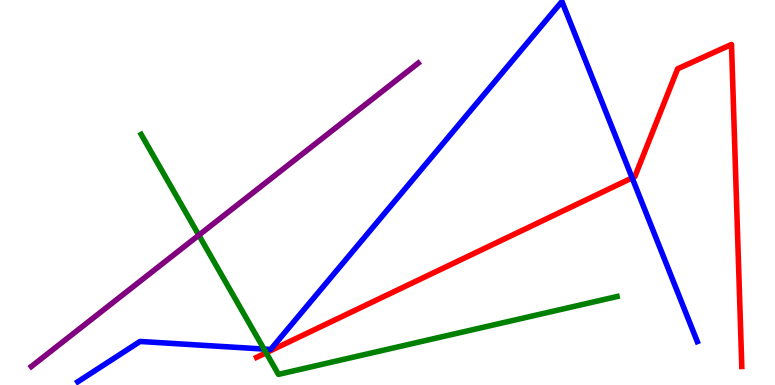[{'lines': ['blue', 'red'], 'intersections': [{'x': 8.16, 'y': 5.38}]}, {'lines': ['green', 'red'], 'intersections': [{'x': 3.43, 'y': 0.837}]}, {'lines': ['purple', 'red'], 'intersections': []}, {'lines': ['blue', 'green'], 'intersections': [{'x': 3.41, 'y': 0.933}]}, {'lines': ['blue', 'purple'], 'intersections': []}, {'lines': ['green', 'purple'], 'intersections': [{'x': 2.57, 'y': 3.89}]}]